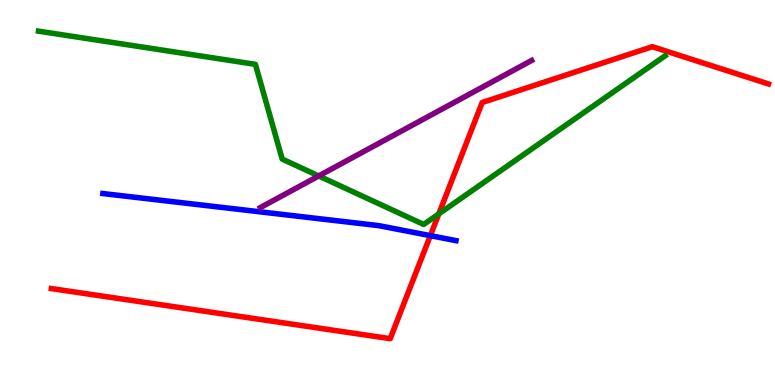[{'lines': ['blue', 'red'], 'intersections': [{'x': 5.55, 'y': 3.88}]}, {'lines': ['green', 'red'], 'intersections': [{'x': 5.66, 'y': 4.44}]}, {'lines': ['purple', 'red'], 'intersections': []}, {'lines': ['blue', 'green'], 'intersections': []}, {'lines': ['blue', 'purple'], 'intersections': []}, {'lines': ['green', 'purple'], 'intersections': [{'x': 4.11, 'y': 5.43}]}]